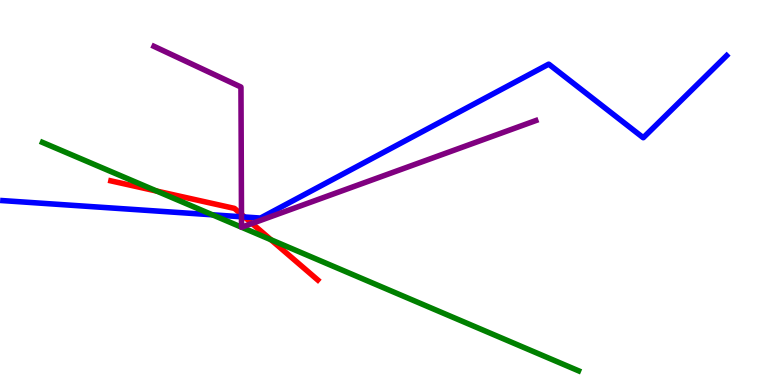[{'lines': ['blue', 'red'], 'intersections': [{'x': 3.15, 'y': 4.36}]}, {'lines': ['green', 'red'], 'intersections': [{'x': 2.02, 'y': 5.04}, {'x': 3.5, 'y': 3.77}]}, {'lines': ['purple', 'red'], 'intersections': [{'x': 3.12, 'y': 4.43}, {'x': 3.25, 'y': 4.2}]}, {'lines': ['blue', 'green'], 'intersections': [{'x': 2.74, 'y': 4.42}]}, {'lines': ['blue', 'purple'], 'intersections': [{'x': 3.12, 'y': 4.37}]}, {'lines': ['green', 'purple'], 'intersections': [{'x': 3.12, 'y': 4.1}, {'x': 3.12, 'y': 4.1}]}]